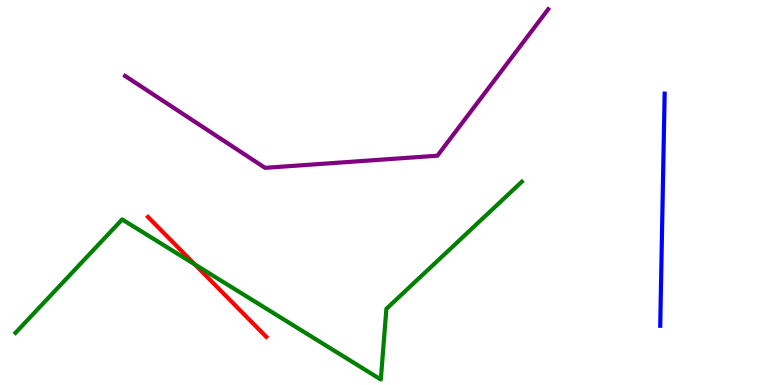[{'lines': ['blue', 'red'], 'intersections': []}, {'lines': ['green', 'red'], 'intersections': [{'x': 2.51, 'y': 3.13}]}, {'lines': ['purple', 'red'], 'intersections': []}, {'lines': ['blue', 'green'], 'intersections': []}, {'lines': ['blue', 'purple'], 'intersections': []}, {'lines': ['green', 'purple'], 'intersections': []}]